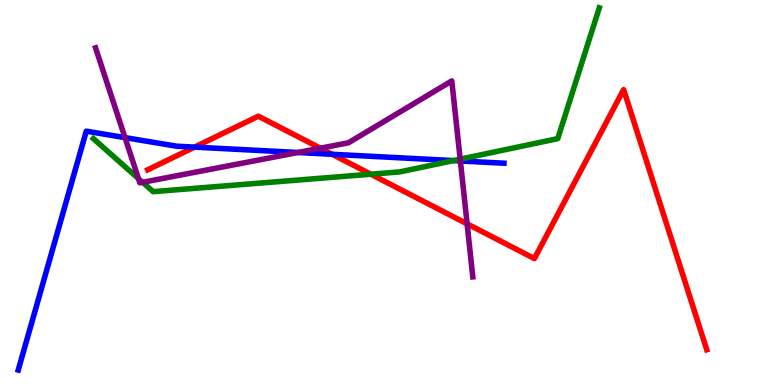[{'lines': ['blue', 'red'], 'intersections': [{'x': 2.51, 'y': 6.18}, {'x': 4.29, 'y': 5.99}]}, {'lines': ['green', 'red'], 'intersections': [{'x': 4.79, 'y': 5.47}]}, {'lines': ['purple', 'red'], 'intersections': [{'x': 4.13, 'y': 6.15}, {'x': 6.03, 'y': 4.19}]}, {'lines': ['blue', 'green'], 'intersections': [{'x': 5.85, 'y': 5.83}]}, {'lines': ['blue', 'purple'], 'intersections': [{'x': 1.61, 'y': 6.43}, {'x': 3.84, 'y': 6.04}, {'x': 5.94, 'y': 5.82}]}, {'lines': ['green', 'purple'], 'intersections': [{'x': 1.79, 'y': 5.36}, {'x': 1.84, 'y': 5.26}, {'x': 5.94, 'y': 5.87}]}]